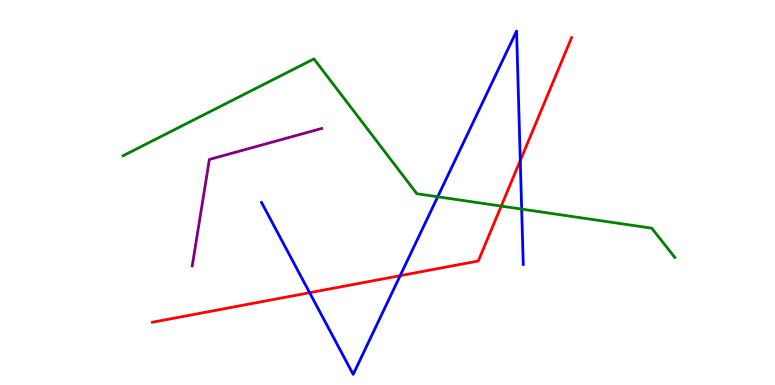[{'lines': ['blue', 'red'], 'intersections': [{'x': 4.0, 'y': 2.4}, {'x': 5.16, 'y': 2.84}, {'x': 6.71, 'y': 5.83}]}, {'lines': ['green', 'red'], 'intersections': [{'x': 6.47, 'y': 4.65}]}, {'lines': ['purple', 'red'], 'intersections': []}, {'lines': ['blue', 'green'], 'intersections': [{'x': 5.65, 'y': 4.89}, {'x': 6.73, 'y': 4.57}]}, {'lines': ['blue', 'purple'], 'intersections': []}, {'lines': ['green', 'purple'], 'intersections': []}]